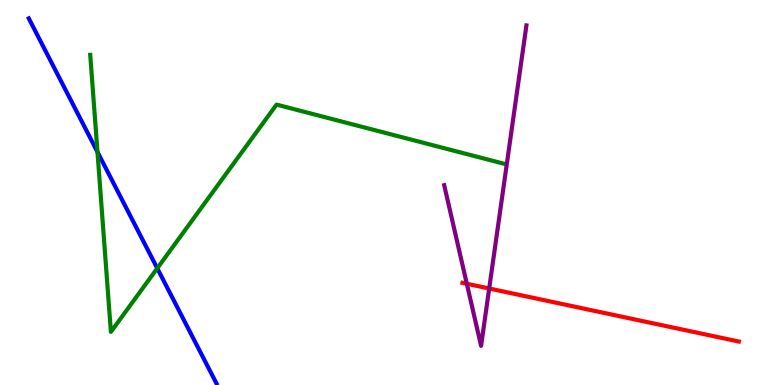[{'lines': ['blue', 'red'], 'intersections': []}, {'lines': ['green', 'red'], 'intersections': []}, {'lines': ['purple', 'red'], 'intersections': [{'x': 6.02, 'y': 2.63}, {'x': 6.31, 'y': 2.51}]}, {'lines': ['blue', 'green'], 'intersections': [{'x': 1.26, 'y': 6.05}, {'x': 2.03, 'y': 3.03}]}, {'lines': ['blue', 'purple'], 'intersections': []}, {'lines': ['green', 'purple'], 'intersections': []}]